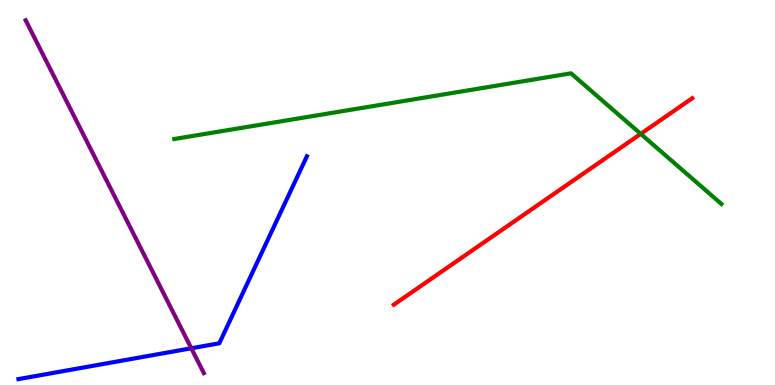[{'lines': ['blue', 'red'], 'intersections': []}, {'lines': ['green', 'red'], 'intersections': [{'x': 8.27, 'y': 6.52}]}, {'lines': ['purple', 'red'], 'intersections': []}, {'lines': ['blue', 'green'], 'intersections': []}, {'lines': ['blue', 'purple'], 'intersections': [{'x': 2.47, 'y': 0.954}]}, {'lines': ['green', 'purple'], 'intersections': []}]